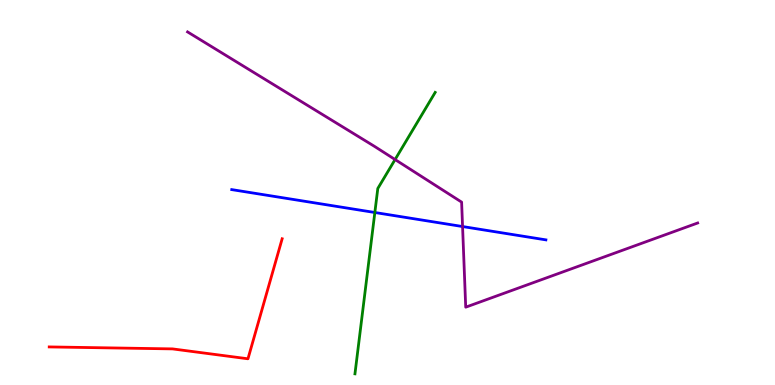[{'lines': ['blue', 'red'], 'intersections': []}, {'lines': ['green', 'red'], 'intersections': []}, {'lines': ['purple', 'red'], 'intersections': []}, {'lines': ['blue', 'green'], 'intersections': [{'x': 4.84, 'y': 4.48}]}, {'lines': ['blue', 'purple'], 'intersections': [{'x': 5.97, 'y': 4.12}]}, {'lines': ['green', 'purple'], 'intersections': [{'x': 5.1, 'y': 5.86}]}]